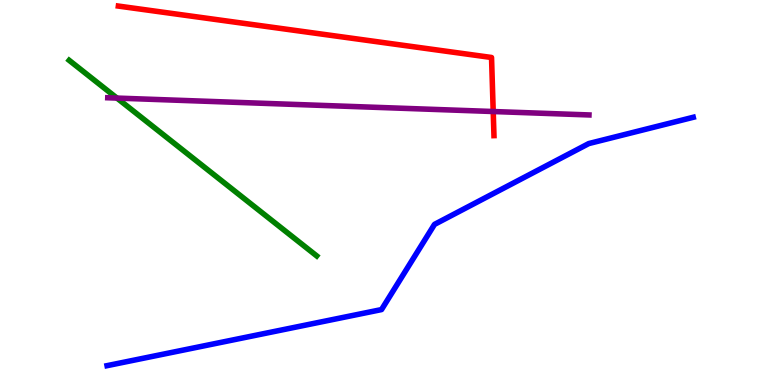[{'lines': ['blue', 'red'], 'intersections': []}, {'lines': ['green', 'red'], 'intersections': []}, {'lines': ['purple', 'red'], 'intersections': [{'x': 6.36, 'y': 7.1}]}, {'lines': ['blue', 'green'], 'intersections': []}, {'lines': ['blue', 'purple'], 'intersections': []}, {'lines': ['green', 'purple'], 'intersections': [{'x': 1.51, 'y': 7.45}]}]